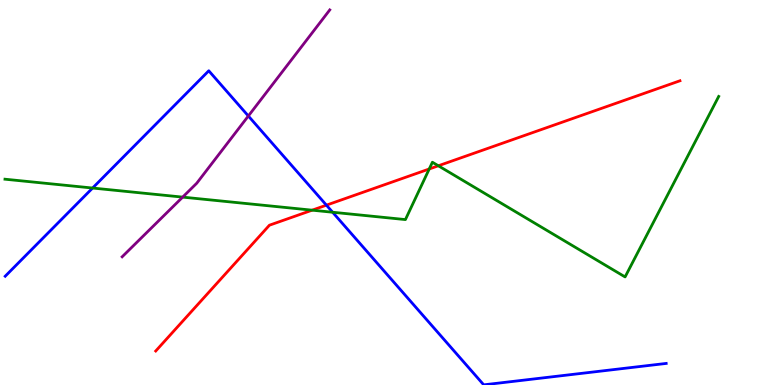[{'lines': ['blue', 'red'], 'intersections': [{'x': 4.21, 'y': 4.67}]}, {'lines': ['green', 'red'], 'intersections': [{'x': 4.03, 'y': 4.54}, {'x': 5.54, 'y': 5.61}, {'x': 5.66, 'y': 5.69}]}, {'lines': ['purple', 'red'], 'intersections': []}, {'lines': ['blue', 'green'], 'intersections': [{'x': 1.19, 'y': 5.12}, {'x': 4.29, 'y': 4.49}]}, {'lines': ['blue', 'purple'], 'intersections': [{'x': 3.2, 'y': 6.99}]}, {'lines': ['green', 'purple'], 'intersections': [{'x': 2.36, 'y': 4.88}]}]